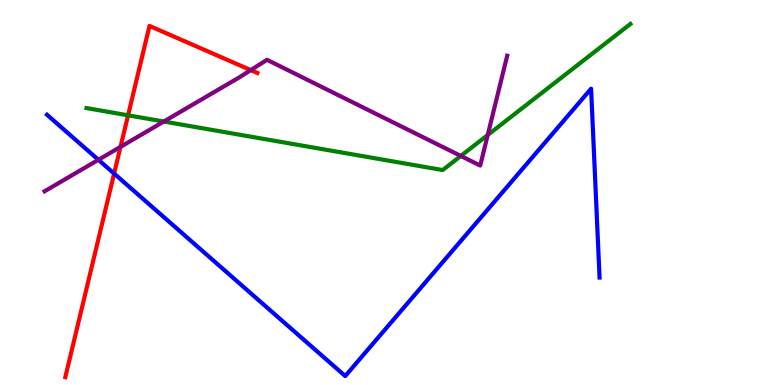[{'lines': ['blue', 'red'], 'intersections': [{'x': 1.47, 'y': 5.49}]}, {'lines': ['green', 'red'], 'intersections': [{'x': 1.65, 'y': 7.01}]}, {'lines': ['purple', 'red'], 'intersections': [{'x': 1.55, 'y': 6.19}, {'x': 3.24, 'y': 8.18}]}, {'lines': ['blue', 'green'], 'intersections': []}, {'lines': ['blue', 'purple'], 'intersections': [{'x': 1.27, 'y': 5.85}]}, {'lines': ['green', 'purple'], 'intersections': [{'x': 2.11, 'y': 6.84}, {'x': 5.95, 'y': 5.95}, {'x': 6.29, 'y': 6.49}]}]